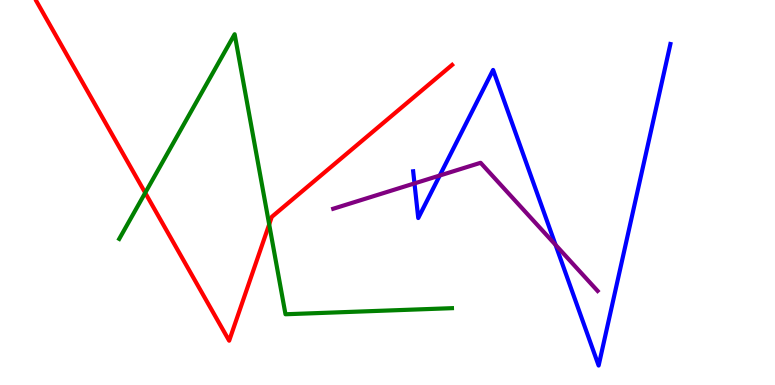[{'lines': ['blue', 'red'], 'intersections': []}, {'lines': ['green', 'red'], 'intersections': [{'x': 1.87, 'y': 4.99}, {'x': 3.47, 'y': 4.17}]}, {'lines': ['purple', 'red'], 'intersections': []}, {'lines': ['blue', 'green'], 'intersections': []}, {'lines': ['blue', 'purple'], 'intersections': [{'x': 5.35, 'y': 5.24}, {'x': 5.67, 'y': 5.44}, {'x': 7.17, 'y': 3.64}]}, {'lines': ['green', 'purple'], 'intersections': []}]